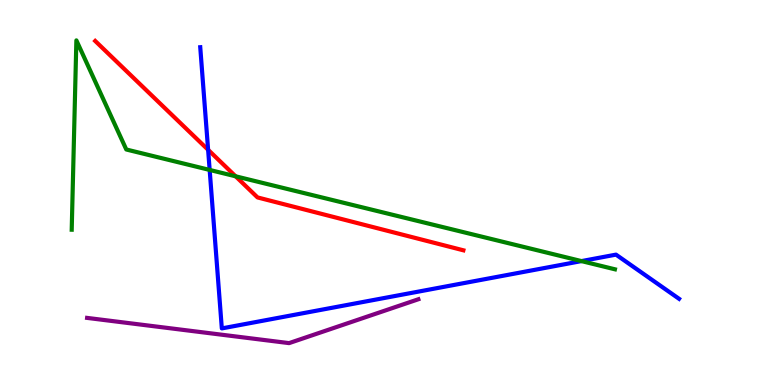[{'lines': ['blue', 'red'], 'intersections': [{'x': 2.69, 'y': 6.11}]}, {'lines': ['green', 'red'], 'intersections': [{'x': 3.04, 'y': 5.42}]}, {'lines': ['purple', 'red'], 'intersections': []}, {'lines': ['blue', 'green'], 'intersections': [{'x': 2.71, 'y': 5.59}, {'x': 7.5, 'y': 3.22}]}, {'lines': ['blue', 'purple'], 'intersections': []}, {'lines': ['green', 'purple'], 'intersections': []}]